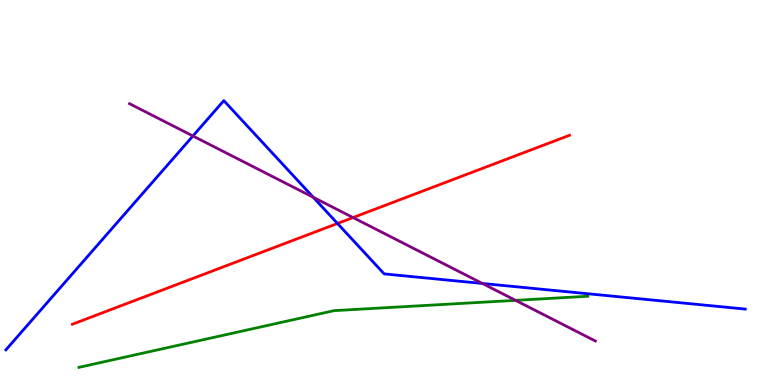[{'lines': ['blue', 'red'], 'intersections': [{'x': 4.35, 'y': 4.2}]}, {'lines': ['green', 'red'], 'intersections': []}, {'lines': ['purple', 'red'], 'intersections': [{'x': 4.56, 'y': 4.35}]}, {'lines': ['blue', 'green'], 'intersections': []}, {'lines': ['blue', 'purple'], 'intersections': [{'x': 2.49, 'y': 6.47}, {'x': 4.04, 'y': 4.88}, {'x': 6.22, 'y': 2.64}]}, {'lines': ['green', 'purple'], 'intersections': [{'x': 6.65, 'y': 2.2}]}]